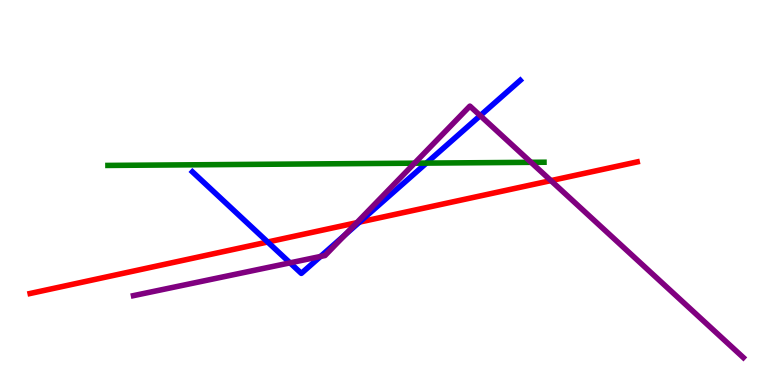[{'lines': ['blue', 'red'], 'intersections': [{'x': 3.45, 'y': 3.71}, {'x': 4.64, 'y': 4.23}]}, {'lines': ['green', 'red'], 'intersections': []}, {'lines': ['purple', 'red'], 'intersections': [{'x': 4.6, 'y': 4.22}, {'x': 7.11, 'y': 5.31}]}, {'lines': ['blue', 'green'], 'intersections': [{'x': 5.5, 'y': 5.76}]}, {'lines': ['blue', 'purple'], 'intersections': [{'x': 3.74, 'y': 3.17}, {'x': 4.14, 'y': 3.34}, {'x': 4.45, 'y': 3.9}, {'x': 6.2, 'y': 7.0}]}, {'lines': ['green', 'purple'], 'intersections': [{'x': 5.35, 'y': 5.76}, {'x': 6.85, 'y': 5.78}]}]